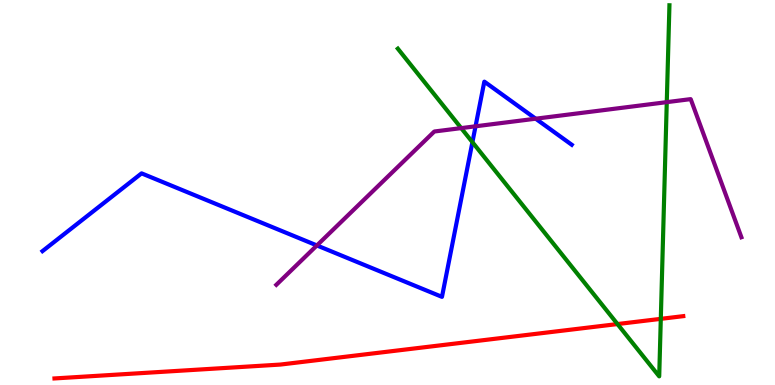[{'lines': ['blue', 'red'], 'intersections': []}, {'lines': ['green', 'red'], 'intersections': [{'x': 7.97, 'y': 1.58}, {'x': 8.53, 'y': 1.72}]}, {'lines': ['purple', 'red'], 'intersections': []}, {'lines': ['blue', 'green'], 'intersections': [{'x': 6.1, 'y': 6.31}]}, {'lines': ['blue', 'purple'], 'intersections': [{'x': 4.09, 'y': 3.62}, {'x': 6.14, 'y': 6.72}, {'x': 6.91, 'y': 6.92}]}, {'lines': ['green', 'purple'], 'intersections': [{'x': 5.95, 'y': 6.67}, {'x': 8.6, 'y': 7.35}]}]